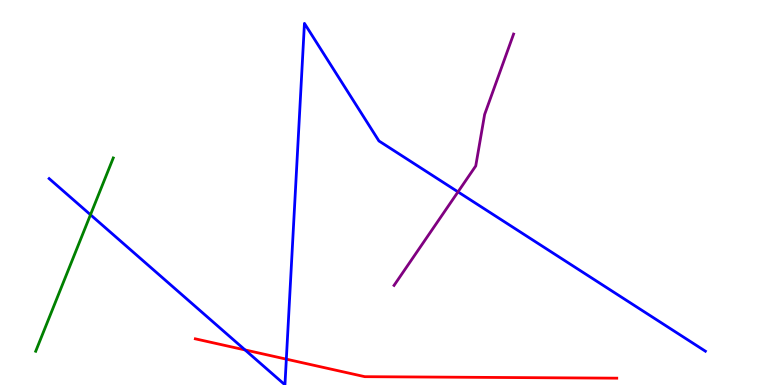[{'lines': ['blue', 'red'], 'intersections': [{'x': 3.16, 'y': 0.911}, {'x': 3.69, 'y': 0.671}]}, {'lines': ['green', 'red'], 'intersections': []}, {'lines': ['purple', 'red'], 'intersections': []}, {'lines': ['blue', 'green'], 'intersections': [{'x': 1.17, 'y': 4.42}]}, {'lines': ['blue', 'purple'], 'intersections': [{'x': 5.91, 'y': 5.02}]}, {'lines': ['green', 'purple'], 'intersections': []}]